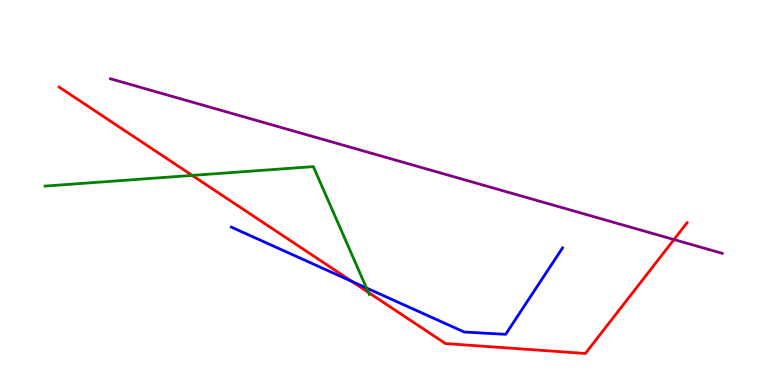[{'lines': ['blue', 'red'], 'intersections': [{'x': 4.54, 'y': 2.69}]}, {'lines': ['green', 'red'], 'intersections': [{'x': 2.48, 'y': 5.44}, {'x': 4.75, 'y': 2.4}]}, {'lines': ['purple', 'red'], 'intersections': [{'x': 8.7, 'y': 3.78}]}, {'lines': ['blue', 'green'], 'intersections': [{'x': 4.73, 'y': 2.52}]}, {'lines': ['blue', 'purple'], 'intersections': []}, {'lines': ['green', 'purple'], 'intersections': []}]